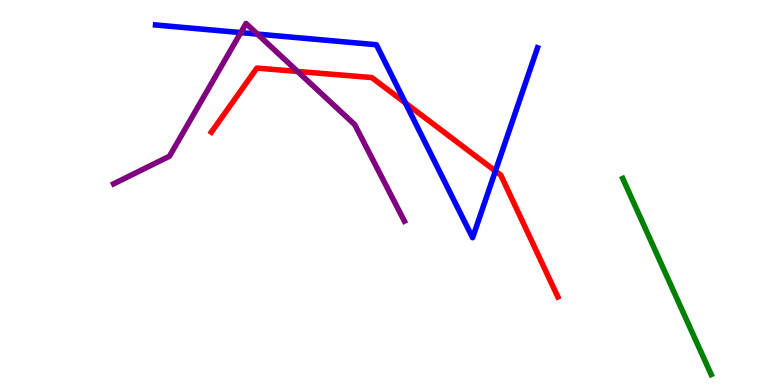[{'lines': ['blue', 'red'], 'intersections': [{'x': 5.23, 'y': 7.32}, {'x': 6.39, 'y': 5.56}]}, {'lines': ['green', 'red'], 'intersections': []}, {'lines': ['purple', 'red'], 'intersections': [{'x': 3.84, 'y': 8.14}]}, {'lines': ['blue', 'green'], 'intersections': []}, {'lines': ['blue', 'purple'], 'intersections': [{'x': 3.11, 'y': 9.15}, {'x': 3.32, 'y': 9.11}]}, {'lines': ['green', 'purple'], 'intersections': []}]